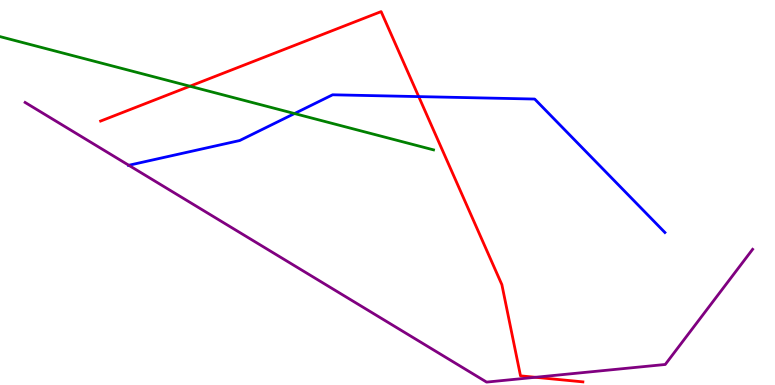[{'lines': ['blue', 'red'], 'intersections': [{'x': 5.4, 'y': 7.49}]}, {'lines': ['green', 'red'], 'intersections': [{'x': 2.45, 'y': 7.76}]}, {'lines': ['purple', 'red'], 'intersections': [{'x': 6.91, 'y': 0.2}]}, {'lines': ['blue', 'green'], 'intersections': [{'x': 3.8, 'y': 7.05}]}, {'lines': ['blue', 'purple'], 'intersections': [{'x': 1.66, 'y': 5.71}]}, {'lines': ['green', 'purple'], 'intersections': []}]